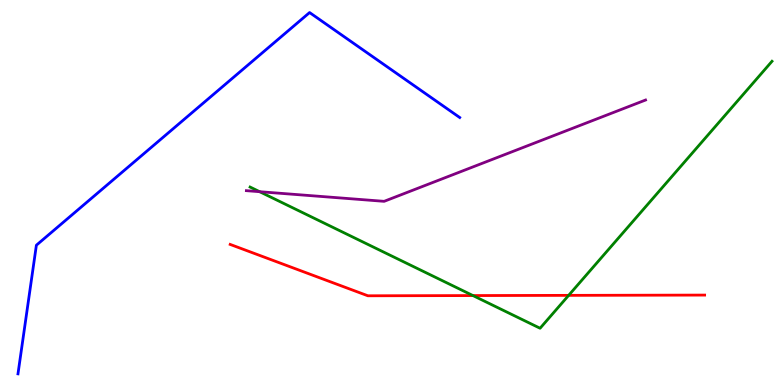[{'lines': ['blue', 'red'], 'intersections': []}, {'lines': ['green', 'red'], 'intersections': [{'x': 6.1, 'y': 2.32}, {'x': 7.34, 'y': 2.33}]}, {'lines': ['purple', 'red'], 'intersections': []}, {'lines': ['blue', 'green'], 'intersections': []}, {'lines': ['blue', 'purple'], 'intersections': []}, {'lines': ['green', 'purple'], 'intersections': [{'x': 3.35, 'y': 5.02}]}]